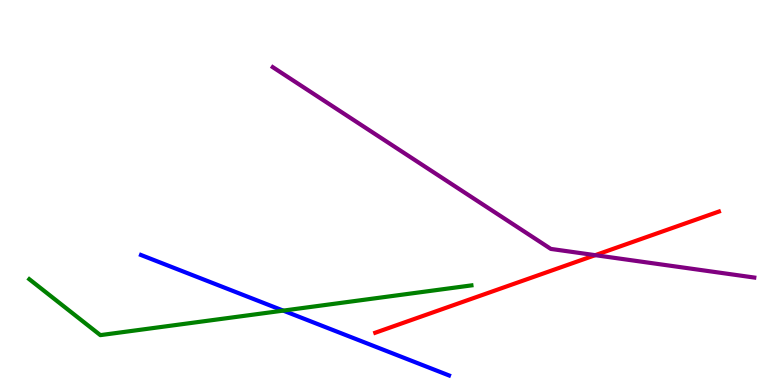[{'lines': ['blue', 'red'], 'intersections': []}, {'lines': ['green', 'red'], 'intersections': []}, {'lines': ['purple', 'red'], 'intersections': [{'x': 7.68, 'y': 3.37}]}, {'lines': ['blue', 'green'], 'intersections': [{'x': 3.65, 'y': 1.93}]}, {'lines': ['blue', 'purple'], 'intersections': []}, {'lines': ['green', 'purple'], 'intersections': []}]